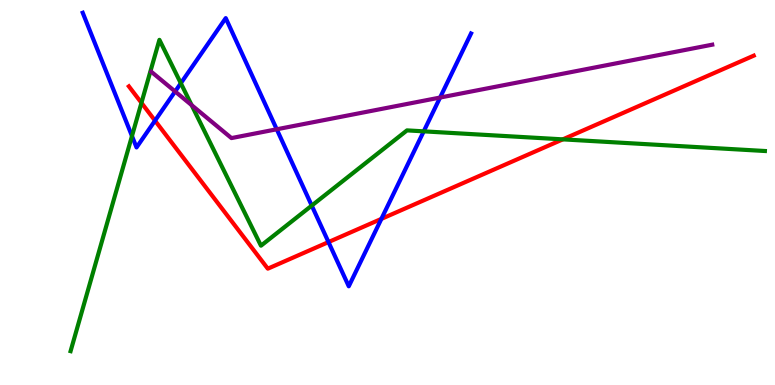[{'lines': ['blue', 'red'], 'intersections': [{'x': 2.0, 'y': 6.87}, {'x': 4.24, 'y': 3.71}, {'x': 4.92, 'y': 4.31}]}, {'lines': ['green', 'red'], 'intersections': [{'x': 1.83, 'y': 7.33}, {'x': 7.26, 'y': 6.38}]}, {'lines': ['purple', 'red'], 'intersections': []}, {'lines': ['blue', 'green'], 'intersections': [{'x': 1.7, 'y': 6.47}, {'x': 2.33, 'y': 7.84}, {'x': 4.02, 'y': 4.66}, {'x': 5.47, 'y': 6.59}]}, {'lines': ['blue', 'purple'], 'intersections': [{'x': 2.26, 'y': 7.62}, {'x': 3.57, 'y': 6.64}, {'x': 5.68, 'y': 7.47}]}, {'lines': ['green', 'purple'], 'intersections': [{'x': 2.47, 'y': 7.27}]}]